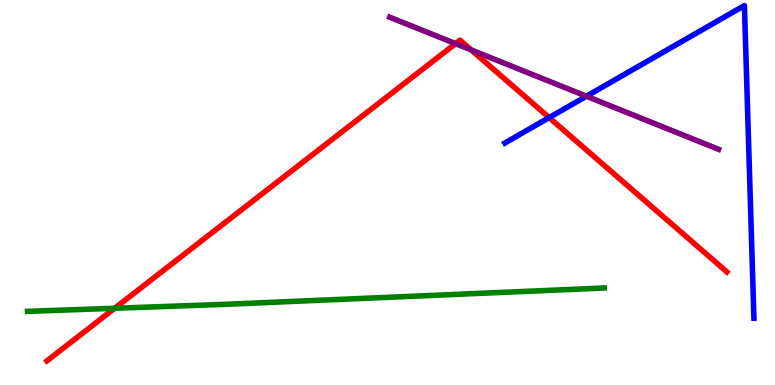[{'lines': ['blue', 'red'], 'intersections': [{'x': 7.09, 'y': 6.95}]}, {'lines': ['green', 'red'], 'intersections': [{'x': 1.48, 'y': 1.99}]}, {'lines': ['purple', 'red'], 'intersections': [{'x': 5.88, 'y': 8.87}, {'x': 6.08, 'y': 8.7}]}, {'lines': ['blue', 'green'], 'intersections': []}, {'lines': ['blue', 'purple'], 'intersections': [{'x': 7.57, 'y': 7.5}]}, {'lines': ['green', 'purple'], 'intersections': []}]